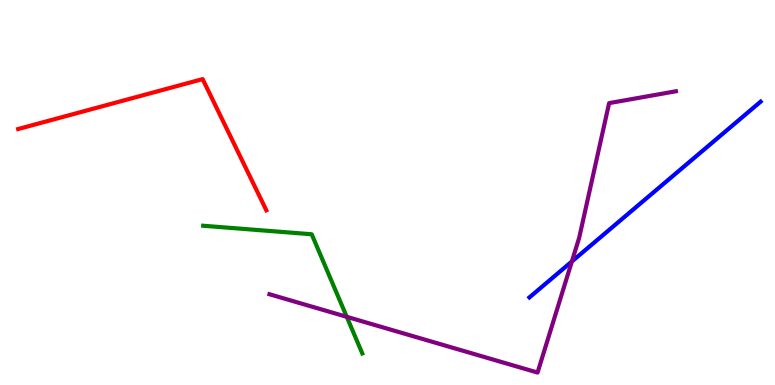[{'lines': ['blue', 'red'], 'intersections': []}, {'lines': ['green', 'red'], 'intersections': []}, {'lines': ['purple', 'red'], 'intersections': []}, {'lines': ['blue', 'green'], 'intersections': []}, {'lines': ['blue', 'purple'], 'intersections': [{'x': 7.38, 'y': 3.21}]}, {'lines': ['green', 'purple'], 'intersections': [{'x': 4.47, 'y': 1.77}]}]